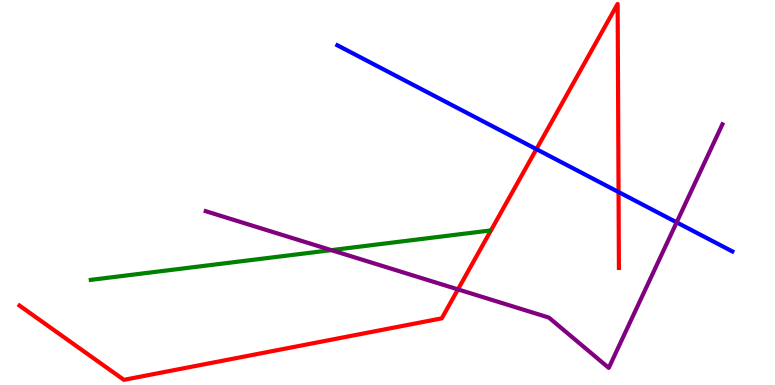[{'lines': ['blue', 'red'], 'intersections': [{'x': 6.92, 'y': 6.13}, {'x': 7.98, 'y': 5.01}]}, {'lines': ['green', 'red'], 'intersections': []}, {'lines': ['purple', 'red'], 'intersections': [{'x': 5.91, 'y': 2.48}]}, {'lines': ['blue', 'green'], 'intersections': []}, {'lines': ['blue', 'purple'], 'intersections': [{'x': 8.73, 'y': 4.22}]}, {'lines': ['green', 'purple'], 'intersections': [{'x': 4.28, 'y': 3.5}]}]